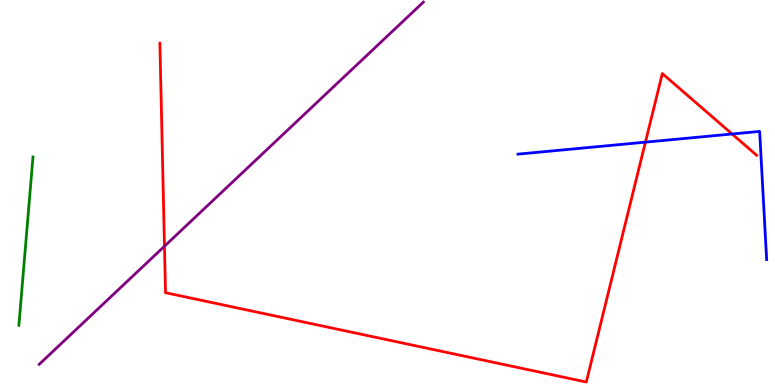[{'lines': ['blue', 'red'], 'intersections': [{'x': 8.33, 'y': 6.31}, {'x': 9.45, 'y': 6.52}]}, {'lines': ['green', 'red'], 'intersections': []}, {'lines': ['purple', 'red'], 'intersections': [{'x': 2.12, 'y': 3.6}]}, {'lines': ['blue', 'green'], 'intersections': []}, {'lines': ['blue', 'purple'], 'intersections': []}, {'lines': ['green', 'purple'], 'intersections': []}]